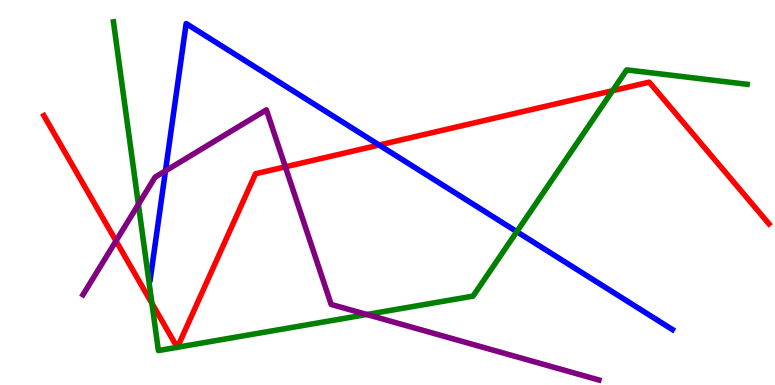[{'lines': ['blue', 'red'], 'intersections': [{'x': 4.89, 'y': 6.23}]}, {'lines': ['green', 'red'], 'intersections': [{'x': 1.96, 'y': 2.12}, {'x': 2.29, 'y': 0.979}, {'x': 2.29, 'y': 0.98}, {'x': 7.9, 'y': 7.64}]}, {'lines': ['purple', 'red'], 'intersections': [{'x': 1.5, 'y': 3.74}, {'x': 3.68, 'y': 5.67}]}, {'lines': ['blue', 'green'], 'intersections': [{'x': 6.67, 'y': 3.98}]}, {'lines': ['blue', 'purple'], 'intersections': [{'x': 2.14, 'y': 5.56}]}, {'lines': ['green', 'purple'], 'intersections': [{'x': 1.79, 'y': 4.69}, {'x': 4.73, 'y': 1.83}]}]